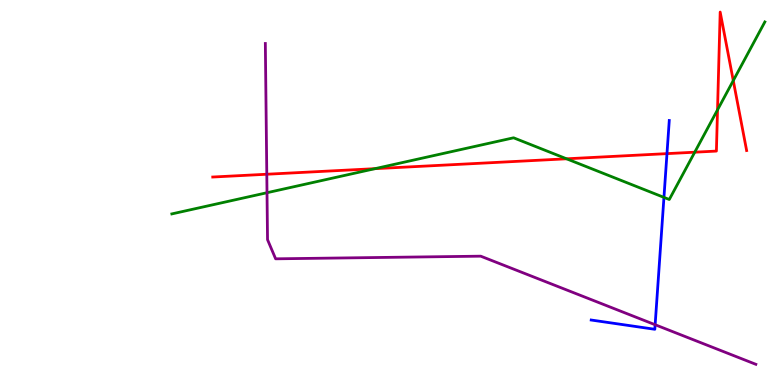[{'lines': ['blue', 'red'], 'intersections': [{'x': 8.61, 'y': 6.01}]}, {'lines': ['green', 'red'], 'intersections': [{'x': 4.84, 'y': 5.62}, {'x': 7.31, 'y': 5.88}, {'x': 8.96, 'y': 6.05}, {'x': 9.26, 'y': 7.15}, {'x': 9.46, 'y': 7.91}]}, {'lines': ['purple', 'red'], 'intersections': [{'x': 3.44, 'y': 5.47}]}, {'lines': ['blue', 'green'], 'intersections': [{'x': 8.57, 'y': 4.87}]}, {'lines': ['blue', 'purple'], 'intersections': [{'x': 8.45, 'y': 1.57}]}, {'lines': ['green', 'purple'], 'intersections': [{'x': 3.45, 'y': 4.99}]}]